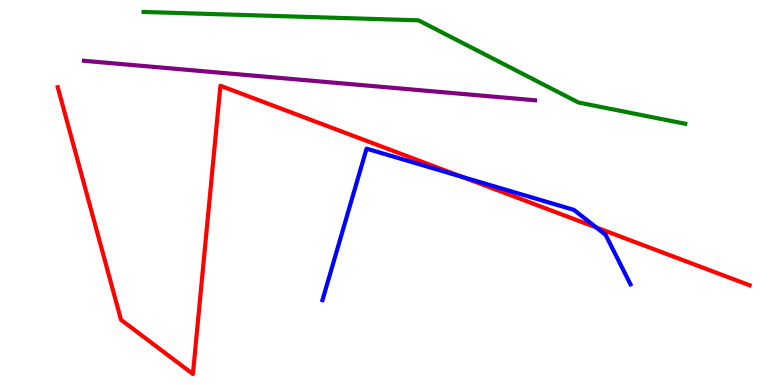[{'lines': ['blue', 'red'], 'intersections': [{'x': 5.96, 'y': 5.41}, {'x': 7.69, 'y': 4.09}]}, {'lines': ['green', 'red'], 'intersections': []}, {'lines': ['purple', 'red'], 'intersections': []}, {'lines': ['blue', 'green'], 'intersections': []}, {'lines': ['blue', 'purple'], 'intersections': []}, {'lines': ['green', 'purple'], 'intersections': []}]